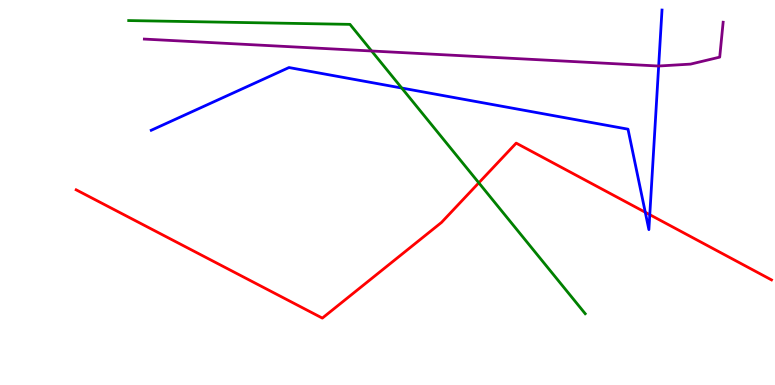[{'lines': ['blue', 'red'], 'intersections': [{'x': 8.33, 'y': 4.49}, {'x': 8.38, 'y': 4.42}]}, {'lines': ['green', 'red'], 'intersections': [{'x': 6.18, 'y': 5.25}]}, {'lines': ['purple', 'red'], 'intersections': []}, {'lines': ['blue', 'green'], 'intersections': [{'x': 5.18, 'y': 7.71}]}, {'lines': ['blue', 'purple'], 'intersections': [{'x': 8.5, 'y': 8.29}]}, {'lines': ['green', 'purple'], 'intersections': [{'x': 4.8, 'y': 8.68}]}]